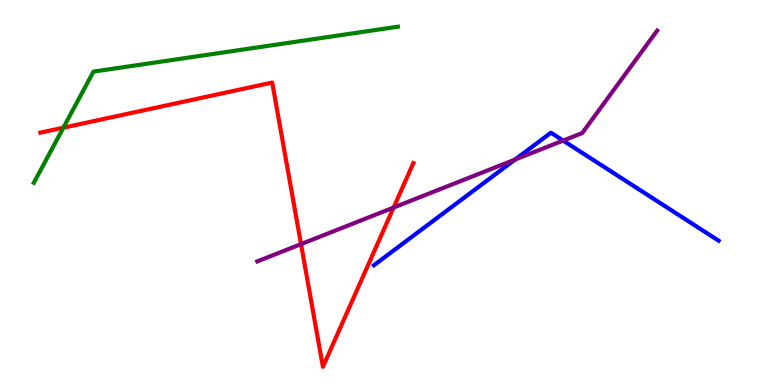[{'lines': ['blue', 'red'], 'intersections': []}, {'lines': ['green', 'red'], 'intersections': [{'x': 0.818, 'y': 6.68}]}, {'lines': ['purple', 'red'], 'intersections': [{'x': 3.88, 'y': 3.66}, {'x': 5.08, 'y': 4.61}]}, {'lines': ['blue', 'green'], 'intersections': []}, {'lines': ['blue', 'purple'], 'intersections': [{'x': 6.65, 'y': 5.86}, {'x': 7.27, 'y': 6.35}]}, {'lines': ['green', 'purple'], 'intersections': []}]